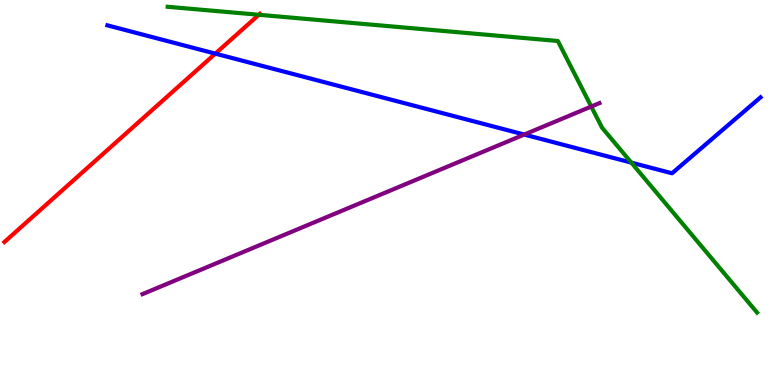[{'lines': ['blue', 'red'], 'intersections': [{'x': 2.78, 'y': 8.61}]}, {'lines': ['green', 'red'], 'intersections': [{'x': 3.34, 'y': 9.62}]}, {'lines': ['purple', 'red'], 'intersections': []}, {'lines': ['blue', 'green'], 'intersections': [{'x': 8.15, 'y': 5.78}]}, {'lines': ['blue', 'purple'], 'intersections': [{'x': 6.76, 'y': 6.5}]}, {'lines': ['green', 'purple'], 'intersections': [{'x': 7.63, 'y': 7.23}]}]